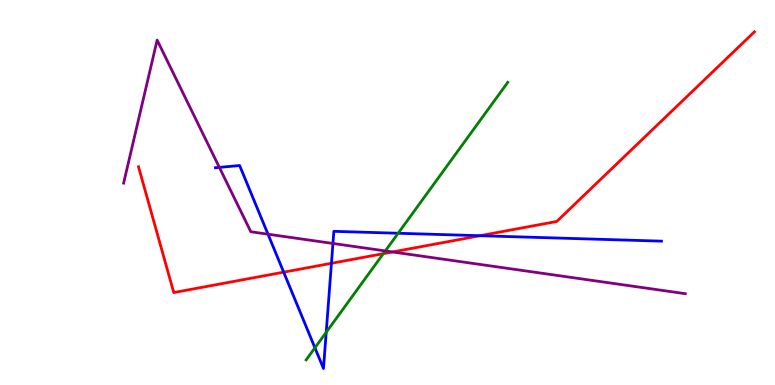[{'lines': ['blue', 'red'], 'intersections': [{'x': 3.66, 'y': 2.93}, {'x': 4.28, 'y': 3.16}, {'x': 6.19, 'y': 3.88}]}, {'lines': ['green', 'red'], 'intersections': [{'x': 4.95, 'y': 3.41}]}, {'lines': ['purple', 'red'], 'intersections': [{'x': 5.07, 'y': 3.46}]}, {'lines': ['blue', 'green'], 'intersections': [{'x': 4.06, 'y': 0.966}, {'x': 4.21, 'y': 1.37}, {'x': 5.14, 'y': 3.94}]}, {'lines': ['blue', 'purple'], 'intersections': [{'x': 2.83, 'y': 5.65}, {'x': 3.46, 'y': 3.92}, {'x': 4.3, 'y': 3.68}]}, {'lines': ['green', 'purple'], 'intersections': [{'x': 4.97, 'y': 3.48}]}]